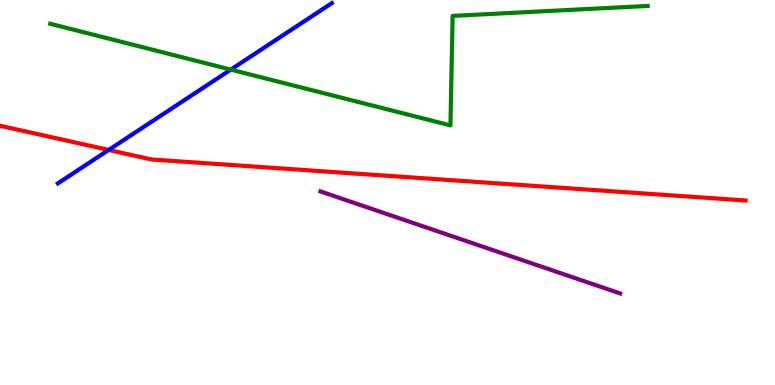[{'lines': ['blue', 'red'], 'intersections': [{'x': 1.4, 'y': 6.11}]}, {'lines': ['green', 'red'], 'intersections': []}, {'lines': ['purple', 'red'], 'intersections': []}, {'lines': ['blue', 'green'], 'intersections': [{'x': 2.98, 'y': 8.19}]}, {'lines': ['blue', 'purple'], 'intersections': []}, {'lines': ['green', 'purple'], 'intersections': []}]